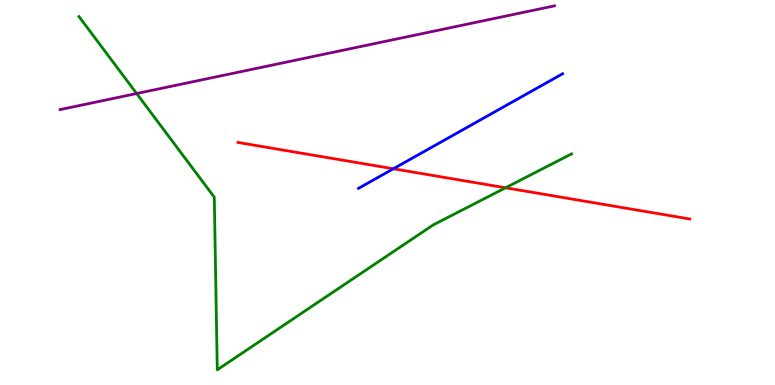[{'lines': ['blue', 'red'], 'intersections': [{'x': 5.08, 'y': 5.62}]}, {'lines': ['green', 'red'], 'intersections': [{'x': 6.52, 'y': 5.12}]}, {'lines': ['purple', 'red'], 'intersections': []}, {'lines': ['blue', 'green'], 'intersections': []}, {'lines': ['blue', 'purple'], 'intersections': []}, {'lines': ['green', 'purple'], 'intersections': [{'x': 1.76, 'y': 7.57}]}]